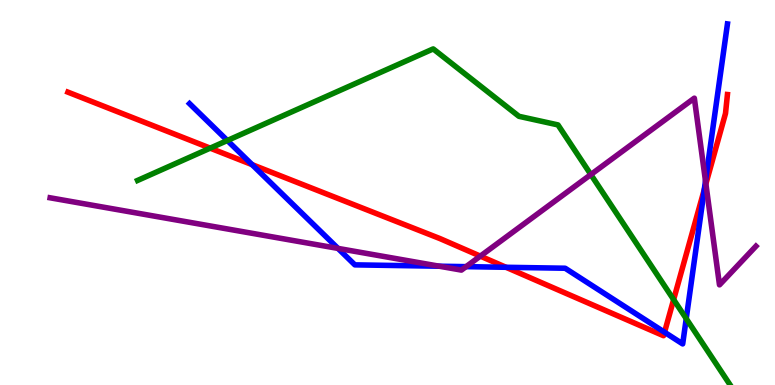[{'lines': ['blue', 'red'], 'intersections': [{'x': 3.25, 'y': 5.72}, {'x': 6.53, 'y': 3.06}, {'x': 8.57, 'y': 1.37}, {'x': 9.09, 'y': 5.07}]}, {'lines': ['green', 'red'], 'intersections': [{'x': 2.71, 'y': 6.15}, {'x': 8.69, 'y': 2.22}]}, {'lines': ['purple', 'red'], 'intersections': [{'x': 6.2, 'y': 3.35}, {'x': 9.11, 'y': 5.22}]}, {'lines': ['blue', 'green'], 'intersections': [{'x': 2.93, 'y': 6.35}, {'x': 8.85, 'y': 1.72}]}, {'lines': ['blue', 'purple'], 'intersections': [{'x': 4.36, 'y': 3.55}, {'x': 5.67, 'y': 3.09}, {'x': 6.01, 'y': 3.07}, {'x': 9.1, 'y': 5.3}]}, {'lines': ['green', 'purple'], 'intersections': [{'x': 7.62, 'y': 5.47}]}]